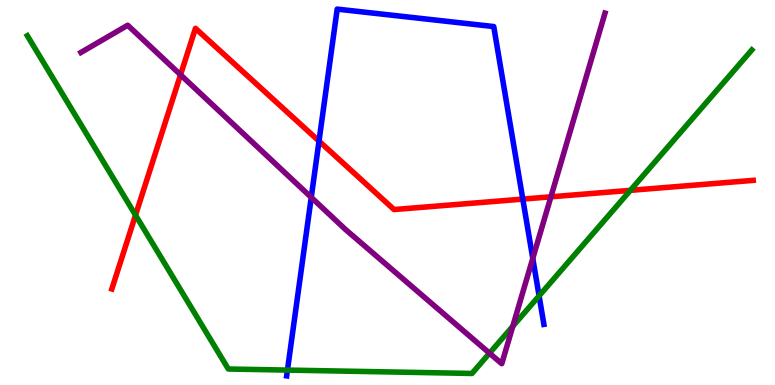[{'lines': ['blue', 'red'], 'intersections': [{'x': 4.12, 'y': 6.34}, {'x': 6.75, 'y': 4.83}]}, {'lines': ['green', 'red'], 'intersections': [{'x': 1.75, 'y': 4.41}, {'x': 8.13, 'y': 5.06}]}, {'lines': ['purple', 'red'], 'intersections': [{'x': 2.33, 'y': 8.06}, {'x': 7.11, 'y': 4.89}]}, {'lines': ['blue', 'green'], 'intersections': [{'x': 3.71, 'y': 0.387}, {'x': 6.96, 'y': 2.32}]}, {'lines': ['blue', 'purple'], 'intersections': [{'x': 4.02, 'y': 4.87}, {'x': 6.87, 'y': 3.29}]}, {'lines': ['green', 'purple'], 'intersections': [{'x': 6.32, 'y': 0.826}, {'x': 6.62, 'y': 1.53}]}]